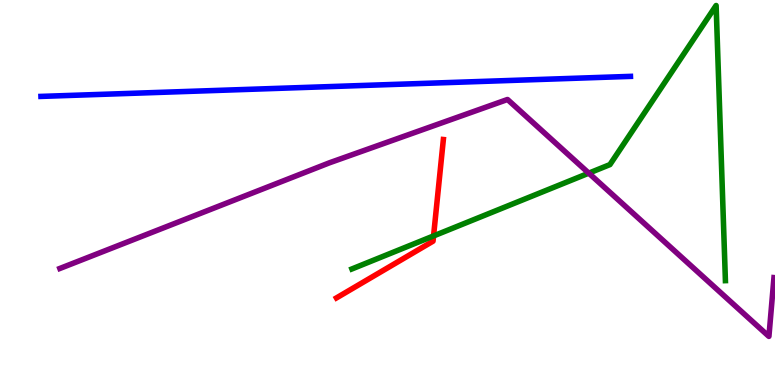[{'lines': ['blue', 'red'], 'intersections': []}, {'lines': ['green', 'red'], 'intersections': [{'x': 5.59, 'y': 3.87}]}, {'lines': ['purple', 'red'], 'intersections': []}, {'lines': ['blue', 'green'], 'intersections': []}, {'lines': ['blue', 'purple'], 'intersections': []}, {'lines': ['green', 'purple'], 'intersections': [{'x': 7.6, 'y': 5.5}]}]